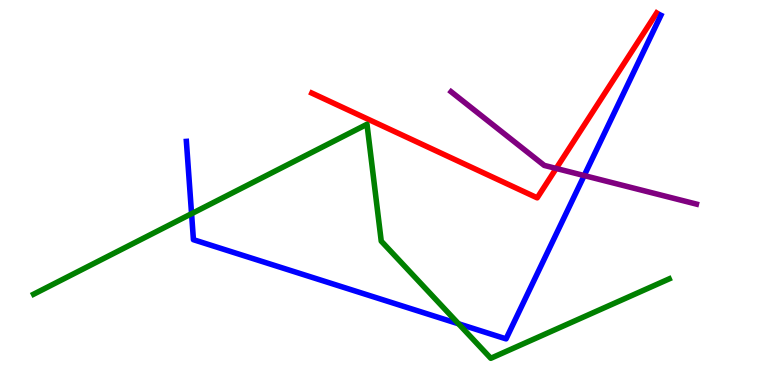[{'lines': ['blue', 'red'], 'intersections': []}, {'lines': ['green', 'red'], 'intersections': []}, {'lines': ['purple', 'red'], 'intersections': [{'x': 7.18, 'y': 5.62}]}, {'lines': ['blue', 'green'], 'intersections': [{'x': 2.47, 'y': 4.45}, {'x': 5.92, 'y': 1.59}]}, {'lines': ['blue', 'purple'], 'intersections': [{'x': 7.54, 'y': 5.44}]}, {'lines': ['green', 'purple'], 'intersections': []}]